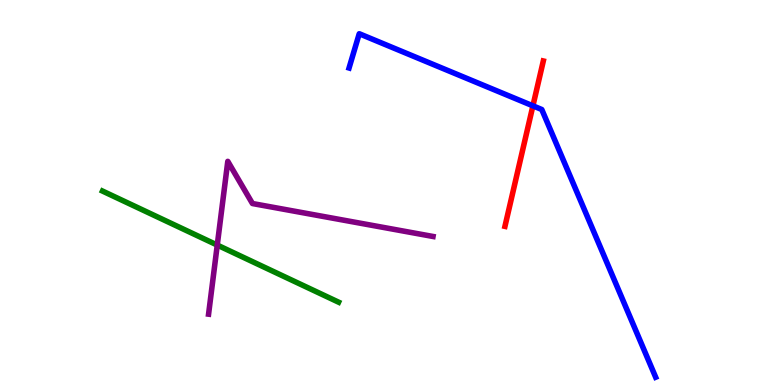[{'lines': ['blue', 'red'], 'intersections': [{'x': 6.88, 'y': 7.25}]}, {'lines': ['green', 'red'], 'intersections': []}, {'lines': ['purple', 'red'], 'intersections': []}, {'lines': ['blue', 'green'], 'intersections': []}, {'lines': ['blue', 'purple'], 'intersections': []}, {'lines': ['green', 'purple'], 'intersections': [{'x': 2.8, 'y': 3.63}]}]